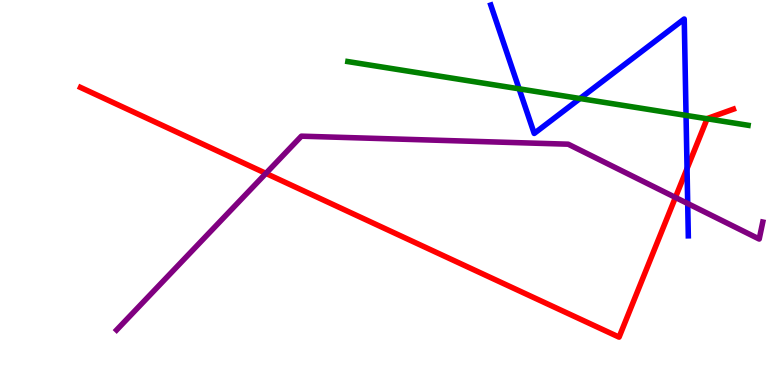[{'lines': ['blue', 'red'], 'intersections': [{'x': 8.87, 'y': 5.62}]}, {'lines': ['green', 'red'], 'intersections': [{'x': 9.12, 'y': 6.92}]}, {'lines': ['purple', 'red'], 'intersections': [{'x': 3.43, 'y': 5.5}, {'x': 8.71, 'y': 4.87}]}, {'lines': ['blue', 'green'], 'intersections': [{'x': 6.7, 'y': 7.69}, {'x': 7.48, 'y': 7.44}, {'x': 8.85, 'y': 7.0}]}, {'lines': ['blue', 'purple'], 'intersections': [{'x': 8.87, 'y': 4.71}]}, {'lines': ['green', 'purple'], 'intersections': []}]